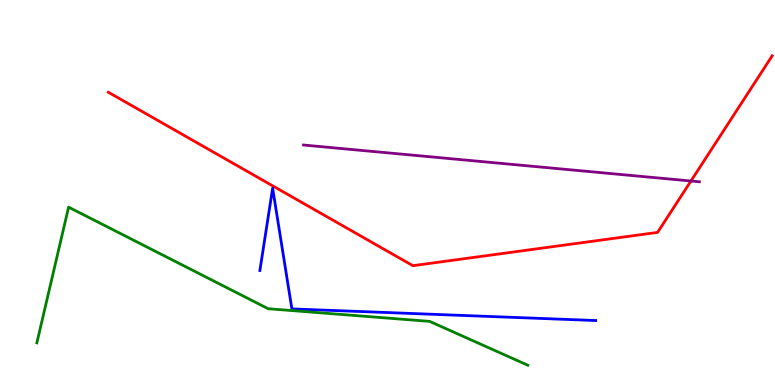[{'lines': ['blue', 'red'], 'intersections': []}, {'lines': ['green', 'red'], 'intersections': []}, {'lines': ['purple', 'red'], 'intersections': [{'x': 8.92, 'y': 5.3}]}, {'lines': ['blue', 'green'], 'intersections': []}, {'lines': ['blue', 'purple'], 'intersections': []}, {'lines': ['green', 'purple'], 'intersections': []}]